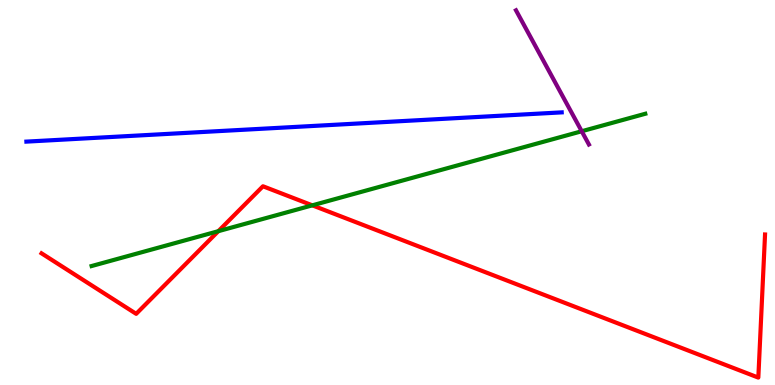[{'lines': ['blue', 'red'], 'intersections': []}, {'lines': ['green', 'red'], 'intersections': [{'x': 2.82, 'y': 4.0}, {'x': 4.03, 'y': 4.67}]}, {'lines': ['purple', 'red'], 'intersections': []}, {'lines': ['blue', 'green'], 'intersections': []}, {'lines': ['blue', 'purple'], 'intersections': []}, {'lines': ['green', 'purple'], 'intersections': [{'x': 7.51, 'y': 6.59}]}]